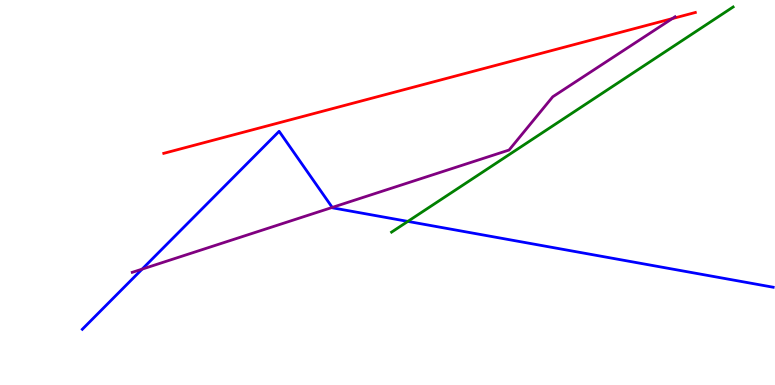[{'lines': ['blue', 'red'], 'intersections': []}, {'lines': ['green', 'red'], 'intersections': []}, {'lines': ['purple', 'red'], 'intersections': [{'x': 8.67, 'y': 9.52}]}, {'lines': ['blue', 'green'], 'intersections': [{'x': 5.26, 'y': 4.25}]}, {'lines': ['blue', 'purple'], 'intersections': [{'x': 1.83, 'y': 3.01}, {'x': 4.29, 'y': 4.61}]}, {'lines': ['green', 'purple'], 'intersections': []}]